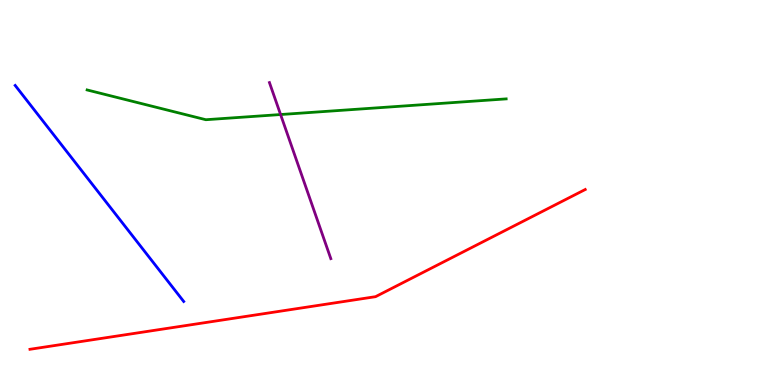[{'lines': ['blue', 'red'], 'intersections': []}, {'lines': ['green', 'red'], 'intersections': []}, {'lines': ['purple', 'red'], 'intersections': []}, {'lines': ['blue', 'green'], 'intersections': []}, {'lines': ['blue', 'purple'], 'intersections': []}, {'lines': ['green', 'purple'], 'intersections': [{'x': 3.62, 'y': 7.03}]}]